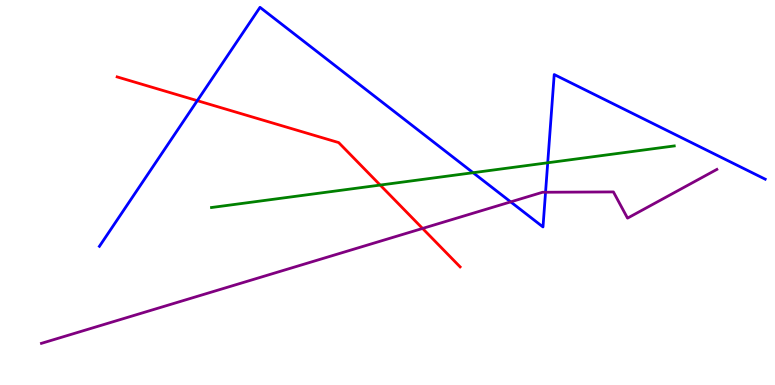[{'lines': ['blue', 'red'], 'intersections': [{'x': 2.55, 'y': 7.39}]}, {'lines': ['green', 'red'], 'intersections': [{'x': 4.91, 'y': 5.19}]}, {'lines': ['purple', 'red'], 'intersections': [{'x': 5.45, 'y': 4.07}]}, {'lines': ['blue', 'green'], 'intersections': [{'x': 6.1, 'y': 5.51}, {'x': 7.07, 'y': 5.77}]}, {'lines': ['blue', 'purple'], 'intersections': [{'x': 6.59, 'y': 4.76}, {'x': 7.04, 'y': 5.01}]}, {'lines': ['green', 'purple'], 'intersections': []}]